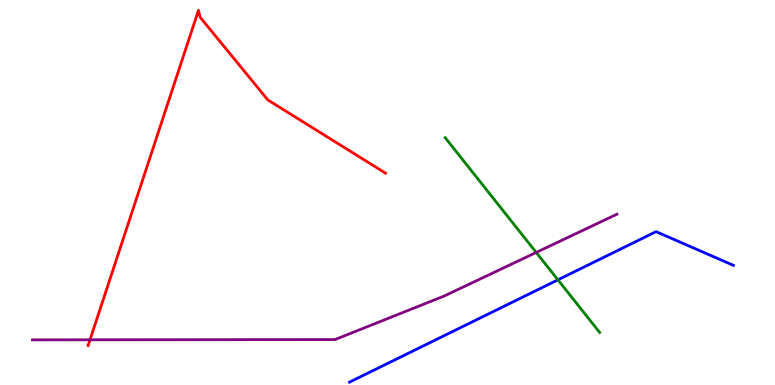[{'lines': ['blue', 'red'], 'intersections': []}, {'lines': ['green', 'red'], 'intersections': []}, {'lines': ['purple', 'red'], 'intersections': [{'x': 1.16, 'y': 1.17}]}, {'lines': ['blue', 'green'], 'intersections': [{'x': 7.2, 'y': 2.73}]}, {'lines': ['blue', 'purple'], 'intersections': []}, {'lines': ['green', 'purple'], 'intersections': [{'x': 6.92, 'y': 3.44}]}]